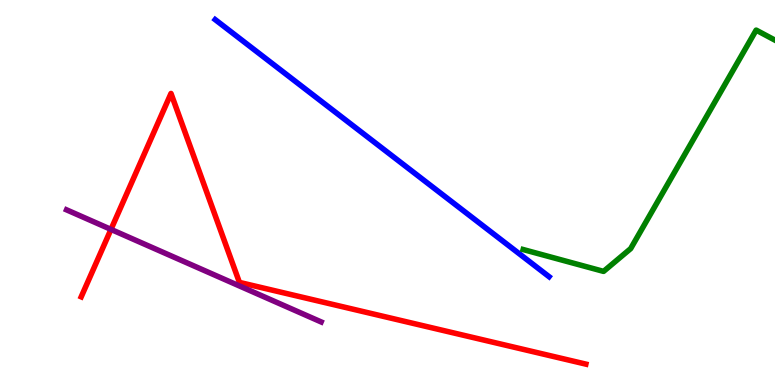[{'lines': ['blue', 'red'], 'intersections': []}, {'lines': ['green', 'red'], 'intersections': []}, {'lines': ['purple', 'red'], 'intersections': [{'x': 1.43, 'y': 4.04}]}, {'lines': ['blue', 'green'], 'intersections': []}, {'lines': ['blue', 'purple'], 'intersections': []}, {'lines': ['green', 'purple'], 'intersections': []}]